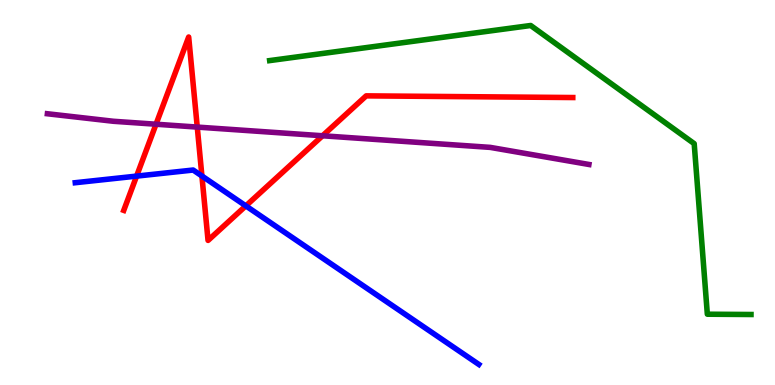[{'lines': ['blue', 'red'], 'intersections': [{'x': 1.76, 'y': 5.43}, {'x': 2.61, 'y': 5.43}, {'x': 3.17, 'y': 4.65}]}, {'lines': ['green', 'red'], 'intersections': []}, {'lines': ['purple', 'red'], 'intersections': [{'x': 2.01, 'y': 6.77}, {'x': 2.55, 'y': 6.7}, {'x': 4.16, 'y': 6.47}]}, {'lines': ['blue', 'green'], 'intersections': []}, {'lines': ['blue', 'purple'], 'intersections': []}, {'lines': ['green', 'purple'], 'intersections': []}]